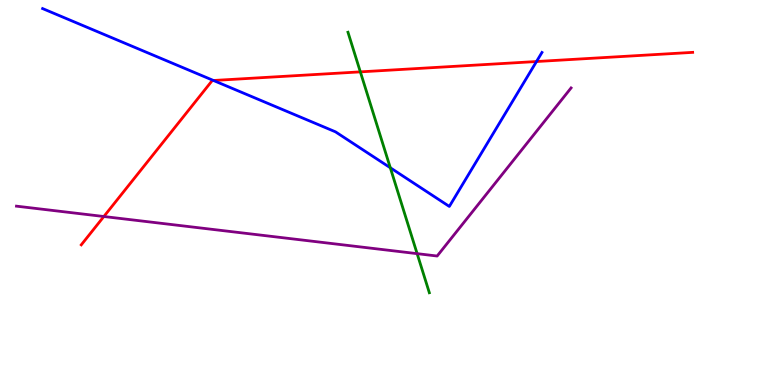[{'lines': ['blue', 'red'], 'intersections': [{'x': 2.75, 'y': 7.91}, {'x': 6.92, 'y': 8.4}]}, {'lines': ['green', 'red'], 'intersections': [{'x': 4.65, 'y': 8.13}]}, {'lines': ['purple', 'red'], 'intersections': [{'x': 1.34, 'y': 4.38}]}, {'lines': ['blue', 'green'], 'intersections': [{'x': 5.04, 'y': 5.64}]}, {'lines': ['blue', 'purple'], 'intersections': []}, {'lines': ['green', 'purple'], 'intersections': [{'x': 5.38, 'y': 3.41}]}]